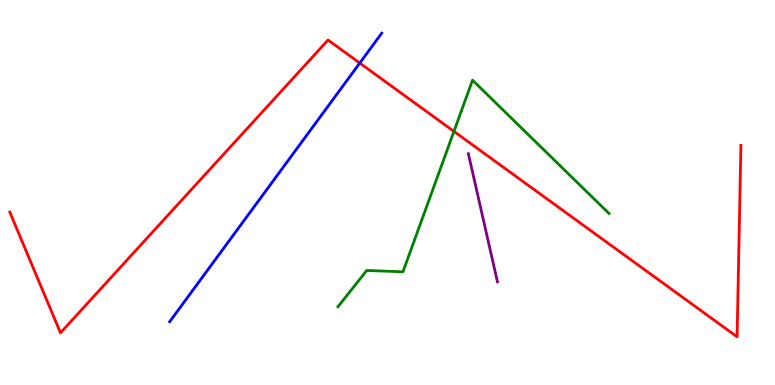[{'lines': ['blue', 'red'], 'intersections': [{'x': 4.64, 'y': 8.36}]}, {'lines': ['green', 'red'], 'intersections': [{'x': 5.86, 'y': 6.59}]}, {'lines': ['purple', 'red'], 'intersections': []}, {'lines': ['blue', 'green'], 'intersections': []}, {'lines': ['blue', 'purple'], 'intersections': []}, {'lines': ['green', 'purple'], 'intersections': []}]